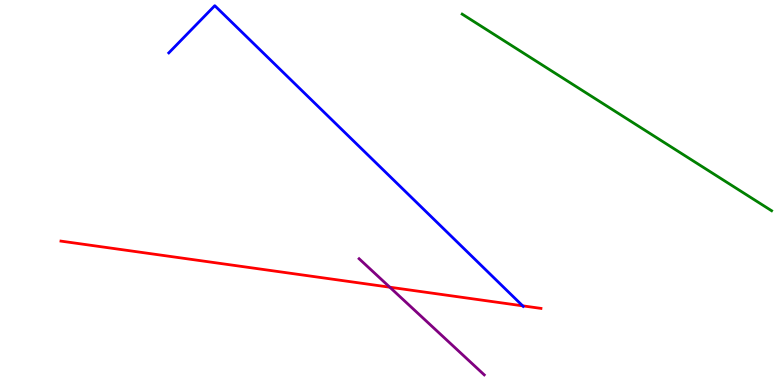[{'lines': ['blue', 'red'], 'intersections': [{'x': 6.74, 'y': 2.06}]}, {'lines': ['green', 'red'], 'intersections': []}, {'lines': ['purple', 'red'], 'intersections': [{'x': 5.03, 'y': 2.54}]}, {'lines': ['blue', 'green'], 'intersections': []}, {'lines': ['blue', 'purple'], 'intersections': []}, {'lines': ['green', 'purple'], 'intersections': []}]